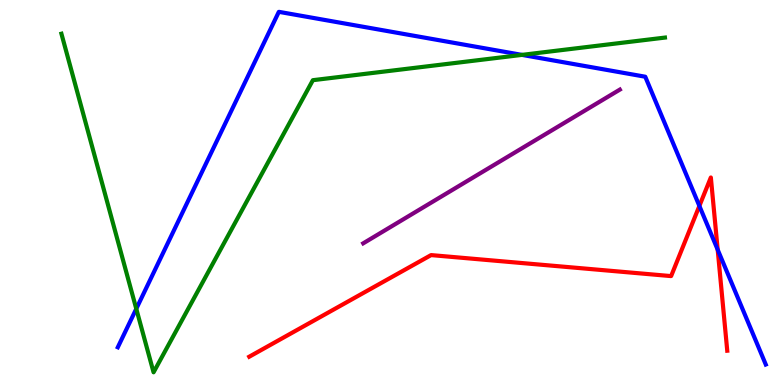[{'lines': ['blue', 'red'], 'intersections': [{'x': 9.02, 'y': 4.65}, {'x': 9.26, 'y': 3.52}]}, {'lines': ['green', 'red'], 'intersections': []}, {'lines': ['purple', 'red'], 'intersections': []}, {'lines': ['blue', 'green'], 'intersections': [{'x': 1.76, 'y': 1.98}, {'x': 6.74, 'y': 8.57}]}, {'lines': ['blue', 'purple'], 'intersections': []}, {'lines': ['green', 'purple'], 'intersections': []}]